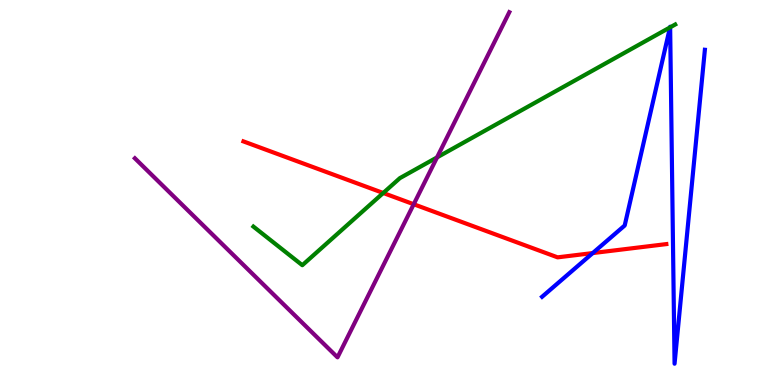[{'lines': ['blue', 'red'], 'intersections': [{'x': 7.65, 'y': 3.43}]}, {'lines': ['green', 'red'], 'intersections': [{'x': 4.94, 'y': 4.99}]}, {'lines': ['purple', 'red'], 'intersections': [{'x': 5.34, 'y': 4.69}]}, {'lines': ['blue', 'green'], 'intersections': [{'x': 8.64, 'y': 9.29}, {'x': 8.65, 'y': 9.29}]}, {'lines': ['blue', 'purple'], 'intersections': []}, {'lines': ['green', 'purple'], 'intersections': [{'x': 5.64, 'y': 5.91}]}]